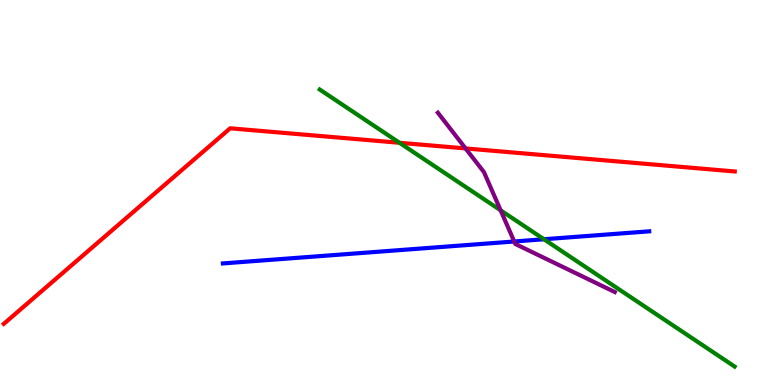[{'lines': ['blue', 'red'], 'intersections': []}, {'lines': ['green', 'red'], 'intersections': [{'x': 5.15, 'y': 6.29}]}, {'lines': ['purple', 'red'], 'intersections': [{'x': 6.01, 'y': 6.14}]}, {'lines': ['blue', 'green'], 'intersections': [{'x': 7.02, 'y': 3.79}]}, {'lines': ['blue', 'purple'], 'intersections': [{'x': 6.64, 'y': 3.73}]}, {'lines': ['green', 'purple'], 'intersections': [{'x': 6.46, 'y': 4.54}]}]